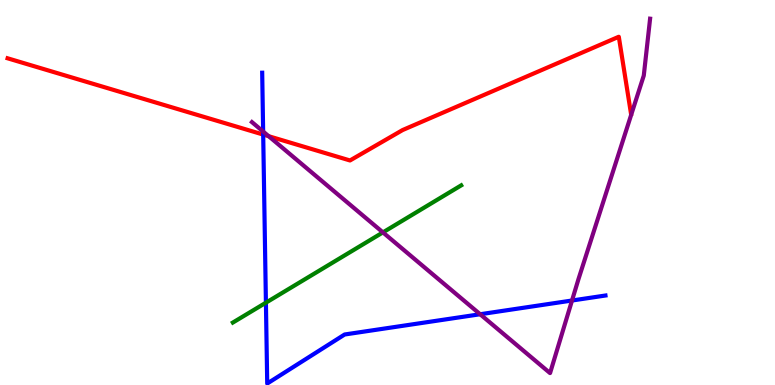[{'lines': ['blue', 'red'], 'intersections': [{'x': 3.4, 'y': 6.5}]}, {'lines': ['green', 'red'], 'intersections': []}, {'lines': ['purple', 'red'], 'intersections': [{'x': 3.47, 'y': 6.46}]}, {'lines': ['blue', 'green'], 'intersections': [{'x': 3.43, 'y': 2.14}]}, {'lines': ['blue', 'purple'], 'intersections': [{'x': 3.4, 'y': 6.58}, {'x': 6.2, 'y': 1.84}, {'x': 7.38, 'y': 2.19}]}, {'lines': ['green', 'purple'], 'intersections': [{'x': 4.94, 'y': 3.96}]}]